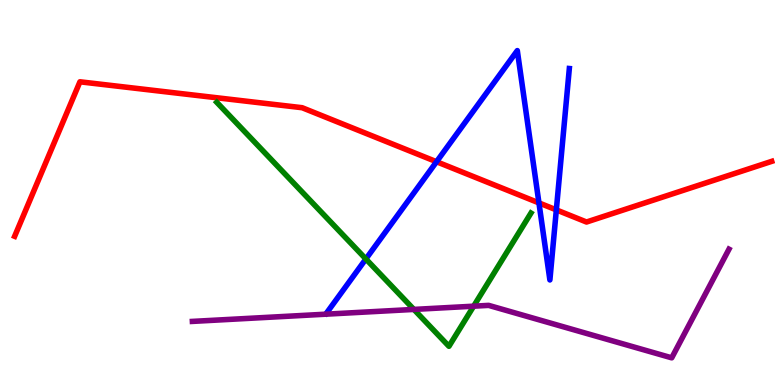[{'lines': ['blue', 'red'], 'intersections': [{'x': 5.63, 'y': 5.8}, {'x': 6.95, 'y': 4.73}, {'x': 7.18, 'y': 4.55}]}, {'lines': ['green', 'red'], 'intersections': []}, {'lines': ['purple', 'red'], 'intersections': []}, {'lines': ['blue', 'green'], 'intersections': [{'x': 4.72, 'y': 3.27}]}, {'lines': ['blue', 'purple'], 'intersections': []}, {'lines': ['green', 'purple'], 'intersections': [{'x': 5.34, 'y': 1.96}, {'x': 6.11, 'y': 2.05}]}]